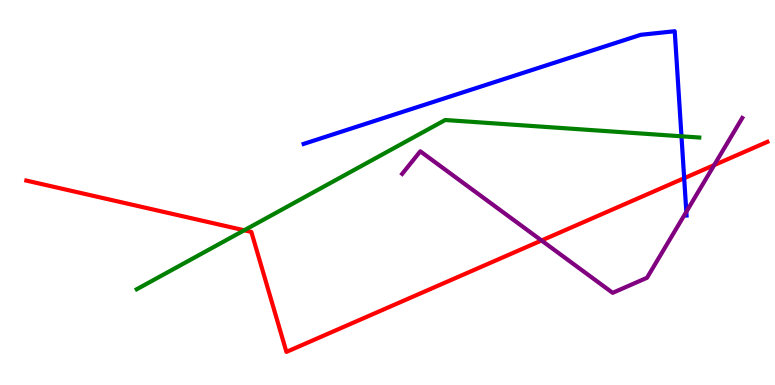[{'lines': ['blue', 'red'], 'intersections': [{'x': 8.83, 'y': 5.37}]}, {'lines': ['green', 'red'], 'intersections': [{'x': 3.15, 'y': 4.02}]}, {'lines': ['purple', 'red'], 'intersections': [{'x': 6.99, 'y': 3.75}, {'x': 9.22, 'y': 5.71}]}, {'lines': ['blue', 'green'], 'intersections': [{'x': 8.79, 'y': 6.46}]}, {'lines': ['blue', 'purple'], 'intersections': [{'x': 8.86, 'y': 4.5}]}, {'lines': ['green', 'purple'], 'intersections': []}]